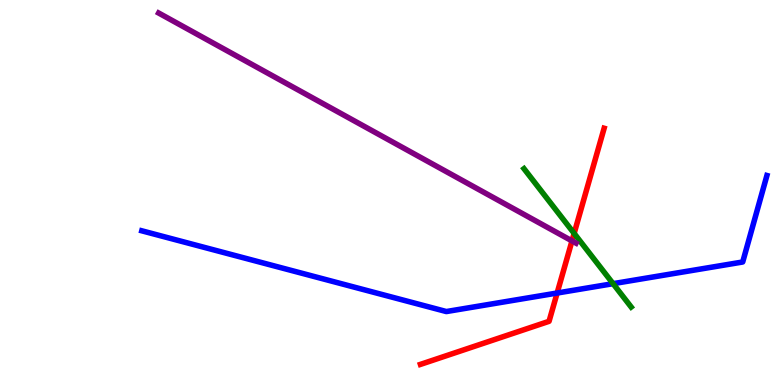[{'lines': ['blue', 'red'], 'intersections': [{'x': 7.19, 'y': 2.39}]}, {'lines': ['green', 'red'], 'intersections': [{'x': 7.41, 'y': 3.94}]}, {'lines': ['purple', 'red'], 'intersections': [{'x': 7.38, 'y': 3.74}]}, {'lines': ['blue', 'green'], 'intersections': [{'x': 7.91, 'y': 2.63}]}, {'lines': ['blue', 'purple'], 'intersections': []}, {'lines': ['green', 'purple'], 'intersections': []}]